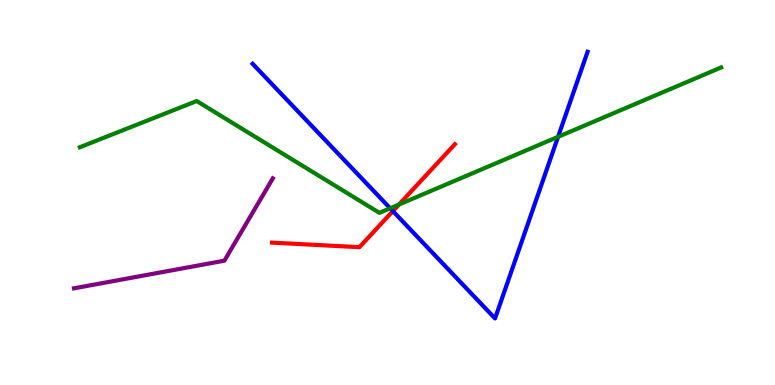[{'lines': ['blue', 'red'], 'intersections': [{'x': 5.07, 'y': 4.52}]}, {'lines': ['green', 'red'], 'intersections': [{'x': 5.15, 'y': 4.69}]}, {'lines': ['purple', 'red'], 'intersections': []}, {'lines': ['blue', 'green'], 'intersections': [{'x': 5.03, 'y': 4.59}, {'x': 7.2, 'y': 6.45}]}, {'lines': ['blue', 'purple'], 'intersections': []}, {'lines': ['green', 'purple'], 'intersections': []}]